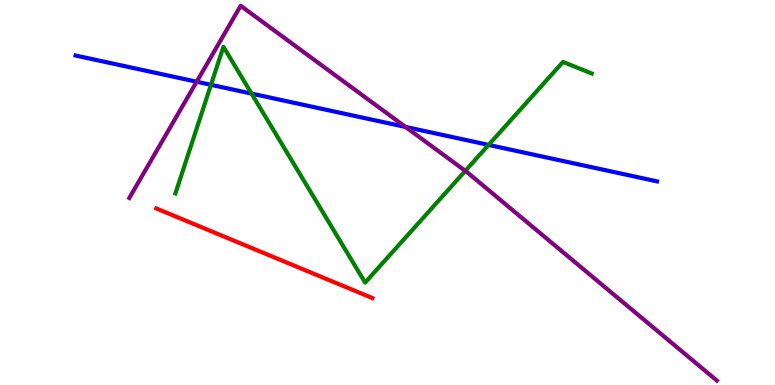[{'lines': ['blue', 'red'], 'intersections': []}, {'lines': ['green', 'red'], 'intersections': []}, {'lines': ['purple', 'red'], 'intersections': []}, {'lines': ['blue', 'green'], 'intersections': [{'x': 2.72, 'y': 7.8}, {'x': 3.25, 'y': 7.57}, {'x': 6.3, 'y': 6.24}]}, {'lines': ['blue', 'purple'], 'intersections': [{'x': 2.54, 'y': 7.88}, {'x': 5.23, 'y': 6.7}]}, {'lines': ['green', 'purple'], 'intersections': [{'x': 6.0, 'y': 5.56}]}]